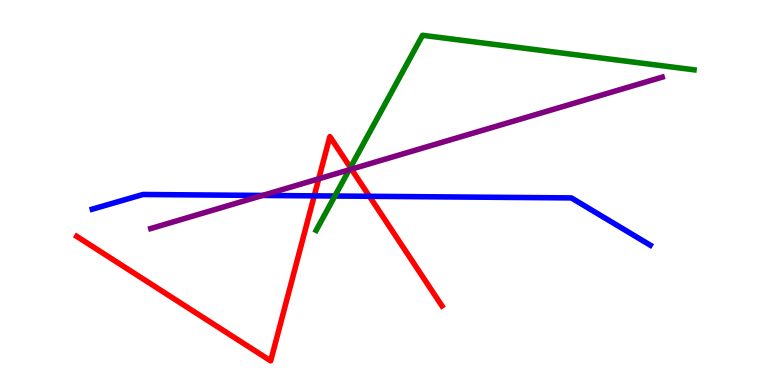[{'lines': ['blue', 'red'], 'intersections': [{'x': 4.05, 'y': 4.91}, {'x': 4.77, 'y': 4.9}]}, {'lines': ['green', 'red'], 'intersections': [{'x': 4.52, 'y': 5.65}]}, {'lines': ['purple', 'red'], 'intersections': [{'x': 4.11, 'y': 5.36}, {'x': 4.53, 'y': 5.61}]}, {'lines': ['blue', 'green'], 'intersections': [{'x': 4.32, 'y': 4.91}]}, {'lines': ['blue', 'purple'], 'intersections': [{'x': 3.39, 'y': 4.92}]}, {'lines': ['green', 'purple'], 'intersections': [{'x': 4.51, 'y': 5.59}]}]